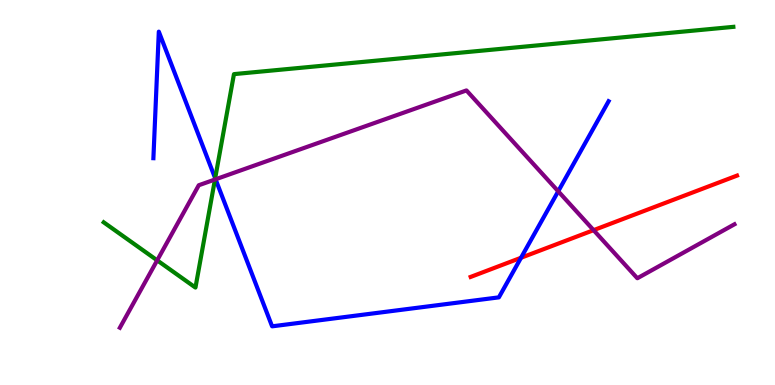[{'lines': ['blue', 'red'], 'intersections': [{'x': 6.72, 'y': 3.3}]}, {'lines': ['green', 'red'], 'intersections': []}, {'lines': ['purple', 'red'], 'intersections': [{'x': 7.66, 'y': 4.02}]}, {'lines': ['blue', 'green'], 'intersections': [{'x': 2.78, 'y': 5.37}]}, {'lines': ['blue', 'purple'], 'intersections': [{'x': 2.78, 'y': 5.34}, {'x': 7.2, 'y': 5.03}]}, {'lines': ['green', 'purple'], 'intersections': [{'x': 2.03, 'y': 3.24}, {'x': 2.77, 'y': 5.34}]}]